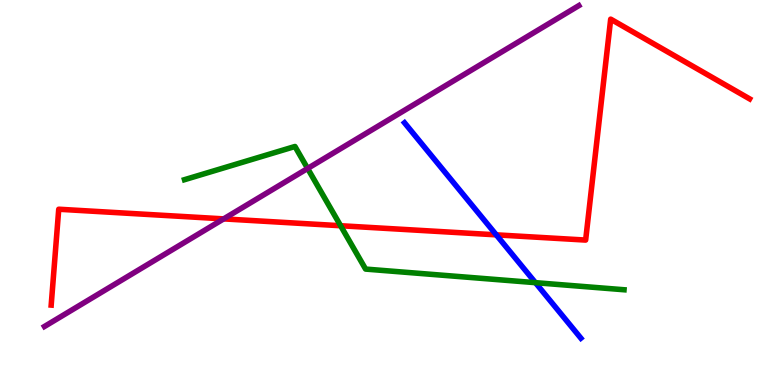[{'lines': ['blue', 'red'], 'intersections': [{'x': 6.4, 'y': 3.9}]}, {'lines': ['green', 'red'], 'intersections': [{'x': 4.4, 'y': 4.14}]}, {'lines': ['purple', 'red'], 'intersections': [{'x': 2.89, 'y': 4.31}]}, {'lines': ['blue', 'green'], 'intersections': [{'x': 6.91, 'y': 2.66}]}, {'lines': ['blue', 'purple'], 'intersections': []}, {'lines': ['green', 'purple'], 'intersections': [{'x': 3.97, 'y': 5.62}]}]